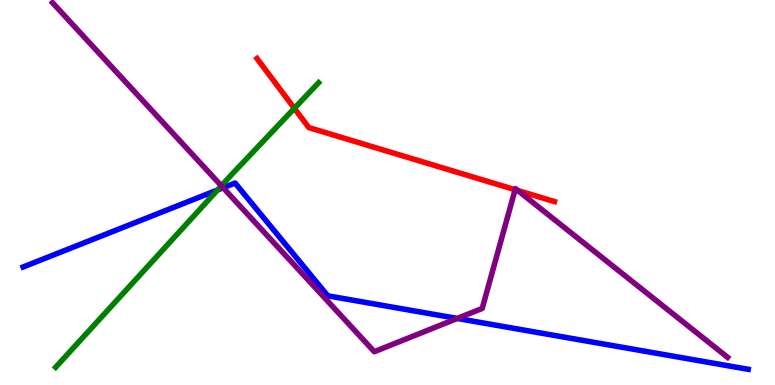[{'lines': ['blue', 'red'], 'intersections': []}, {'lines': ['green', 'red'], 'intersections': [{'x': 3.8, 'y': 7.19}]}, {'lines': ['purple', 'red'], 'intersections': [{'x': 6.65, 'y': 5.07}, {'x': 6.68, 'y': 5.05}]}, {'lines': ['blue', 'green'], 'intersections': [{'x': 2.81, 'y': 5.07}]}, {'lines': ['blue', 'purple'], 'intersections': [{'x': 2.88, 'y': 5.12}, {'x': 5.9, 'y': 1.73}]}, {'lines': ['green', 'purple'], 'intersections': [{'x': 2.86, 'y': 5.17}]}]